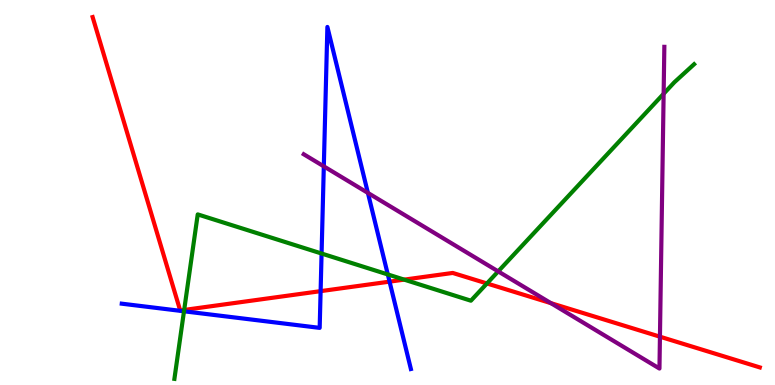[{'lines': ['blue', 'red'], 'intersections': [{'x': 4.14, 'y': 2.44}, {'x': 5.03, 'y': 2.68}]}, {'lines': ['green', 'red'], 'intersections': [{'x': 2.38, 'y': 1.95}, {'x': 5.22, 'y': 2.74}, {'x': 6.28, 'y': 2.64}]}, {'lines': ['purple', 'red'], 'intersections': [{'x': 7.11, 'y': 2.13}, {'x': 8.52, 'y': 1.25}]}, {'lines': ['blue', 'green'], 'intersections': [{'x': 2.37, 'y': 1.91}, {'x': 4.15, 'y': 3.41}, {'x': 5.0, 'y': 2.87}]}, {'lines': ['blue', 'purple'], 'intersections': [{'x': 4.18, 'y': 5.68}, {'x': 4.75, 'y': 4.99}]}, {'lines': ['green', 'purple'], 'intersections': [{'x': 6.43, 'y': 2.95}, {'x': 8.56, 'y': 7.56}]}]